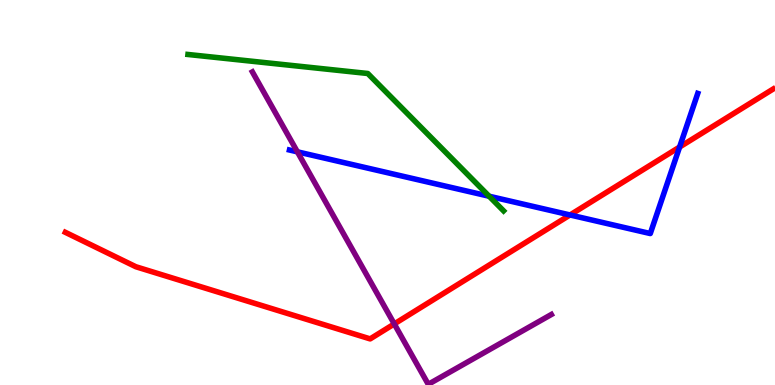[{'lines': ['blue', 'red'], 'intersections': [{'x': 7.36, 'y': 4.42}, {'x': 8.77, 'y': 6.18}]}, {'lines': ['green', 'red'], 'intersections': []}, {'lines': ['purple', 'red'], 'intersections': [{'x': 5.09, 'y': 1.59}]}, {'lines': ['blue', 'green'], 'intersections': [{'x': 6.31, 'y': 4.9}]}, {'lines': ['blue', 'purple'], 'intersections': [{'x': 3.84, 'y': 6.06}]}, {'lines': ['green', 'purple'], 'intersections': []}]